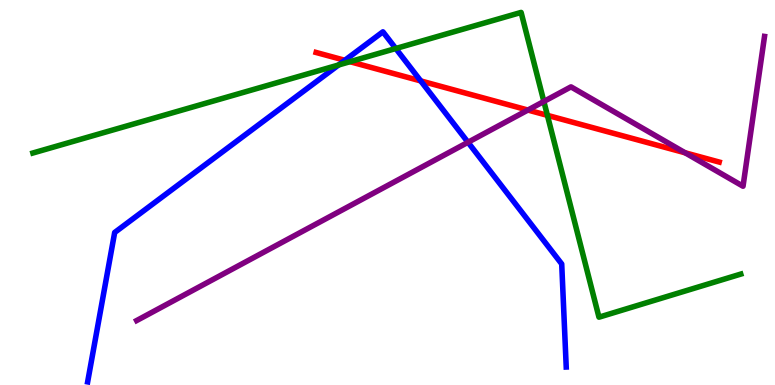[{'lines': ['blue', 'red'], 'intersections': [{'x': 4.45, 'y': 8.43}, {'x': 5.43, 'y': 7.9}]}, {'lines': ['green', 'red'], 'intersections': [{'x': 4.52, 'y': 8.4}, {'x': 7.06, 'y': 7.0}]}, {'lines': ['purple', 'red'], 'intersections': [{'x': 6.81, 'y': 7.14}, {'x': 8.84, 'y': 6.03}]}, {'lines': ['blue', 'green'], 'intersections': [{'x': 4.37, 'y': 8.31}, {'x': 5.11, 'y': 8.74}]}, {'lines': ['blue', 'purple'], 'intersections': [{'x': 6.04, 'y': 6.3}]}, {'lines': ['green', 'purple'], 'intersections': [{'x': 7.02, 'y': 7.36}]}]